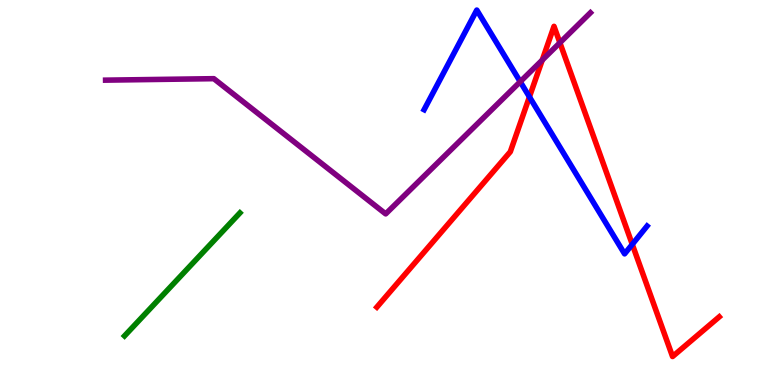[{'lines': ['blue', 'red'], 'intersections': [{'x': 6.83, 'y': 7.48}, {'x': 8.16, 'y': 3.65}]}, {'lines': ['green', 'red'], 'intersections': []}, {'lines': ['purple', 'red'], 'intersections': [{'x': 7.0, 'y': 8.44}, {'x': 7.22, 'y': 8.89}]}, {'lines': ['blue', 'green'], 'intersections': []}, {'lines': ['blue', 'purple'], 'intersections': [{'x': 6.71, 'y': 7.88}]}, {'lines': ['green', 'purple'], 'intersections': []}]